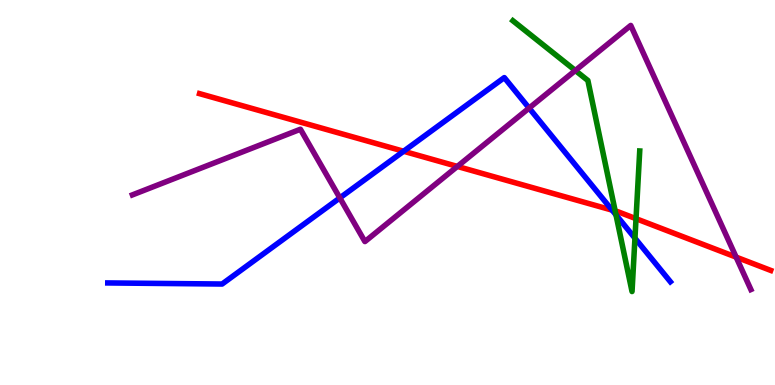[{'lines': ['blue', 'red'], 'intersections': [{'x': 5.21, 'y': 6.07}, {'x': 7.9, 'y': 4.54}]}, {'lines': ['green', 'red'], 'intersections': [{'x': 7.94, 'y': 4.52}, {'x': 8.21, 'y': 4.32}]}, {'lines': ['purple', 'red'], 'intersections': [{'x': 5.9, 'y': 5.68}, {'x': 9.5, 'y': 3.32}]}, {'lines': ['blue', 'green'], 'intersections': [{'x': 7.95, 'y': 4.42}, {'x': 8.19, 'y': 3.81}]}, {'lines': ['blue', 'purple'], 'intersections': [{'x': 4.38, 'y': 4.86}, {'x': 6.83, 'y': 7.19}]}, {'lines': ['green', 'purple'], 'intersections': [{'x': 7.42, 'y': 8.17}]}]